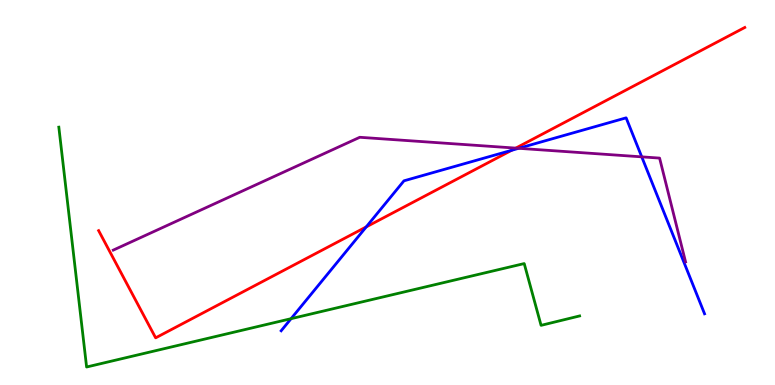[{'lines': ['blue', 'red'], 'intersections': [{'x': 4.73, 'y': 4.11}, {'x': 6.6, 'y': 6.1}]}, {'lines': ['green', 'red'], 'intersections': []}, {'lines': ['purple', 'red'], 'intersections': [{'x': 6.66, 'y': 6.15}]}, {'lines': ['blue', 'green'], 'intersections': [{'x': 3.76, 'y': 1.72}]}, {'lines': ['blue', 'purple'], 'intersections': [{'x': 6.69, 'y': 6.15}, {'x': 8.28, 'y': 5.93}]}, {'lines': ['green', 'purple'], 'intersections': []}]